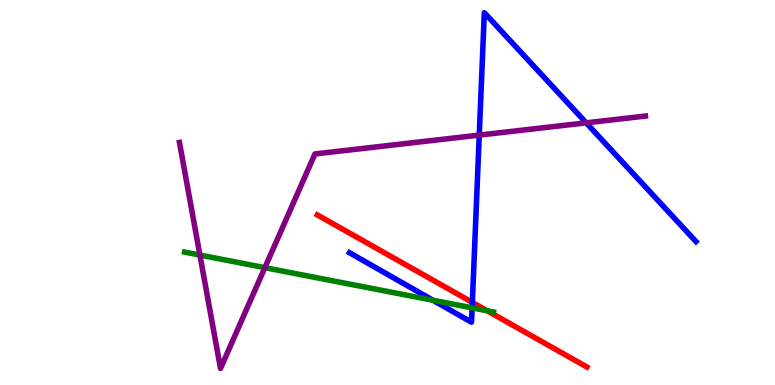[{'lines': ['blue', 'red'], 'intersections': [{'x': 6.09, 'y': 2.15}]}, {'lines': ['green', 'red'], 'intersections': [{'x': 6.29, 'y': 1.93}]}, {'lines': ['purple', 'red'], 'intersections': []}, {'lines': ['blue', 'green'], 'intersections': [{'x': 5.59, 'y': 2.2}, {'x': 6.09, 'y': 2.0}]}, {'lines': ['blue', 'purple'], 'intersections': [{'x': 6.18, 'y': 6.49}, {'x': 7.56, 'y': 6.81}]}, {'lines': ['green', 'purple'], 'intersections': [{'x': 2.58, 'y': 3.37}, {'x': 3.42, 'y': 3.05}]}]